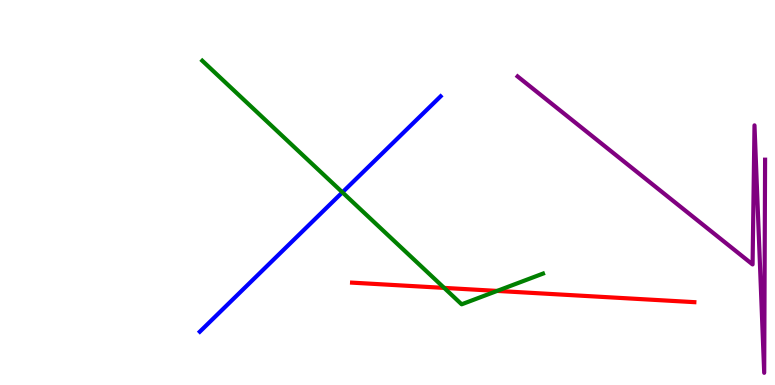[{'lines': ['blue', 'red'], 'intersections': []}, {'lines': ['green', 'red'], 'intersections': [{'x': 5.73, 'y': 2.52}, {'x': 6.41, 'y': 2.44}]}, {'lines': ['purple', 'red'], 'intersections': []}, {'lines': ['blue', 'green'], 'intersections': [{'x': 4.42, 'y': 5.0}]}, {'lines': ['blue', 'purple'], 'intersections': []}, {'lines': ['green', 'purple'], 'intersections': []}]